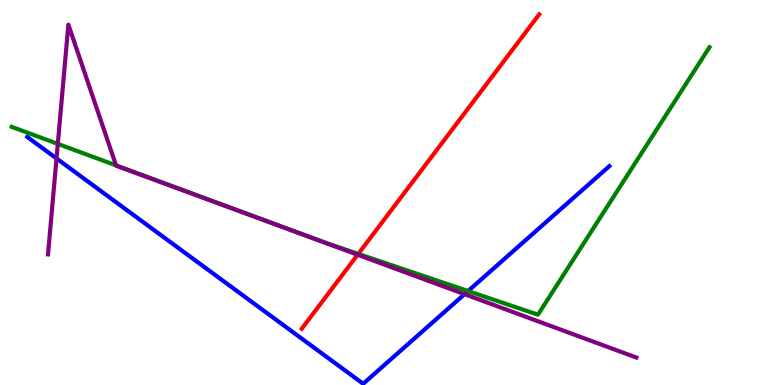[{'lines': ['blue', 'red'], 'intersections': []}, {'lines': ['green', 'red'], 'intersections': [{'x': 4.62, 'y': 3.41}]}, {'lines': ['purple', 'red'], 'intersections': [{'x': 4.61, 'y': 3.38}]}, {'lines': ['blue', 'green'], 'intersections': [{'x': 6.04, 'y': 2.44}]}, {'lines': ['blue', 'purple'], 'intersections': [{'x': 0.729, 'y': 5.88}, {'x': 5.99, 'y': 2.36}]}, {'lines': ['green', 'purple'], 'intersections': [{'x': 0.746, 'y': 6.26}, {'x': 1.5, 'y': 5.7}]}]